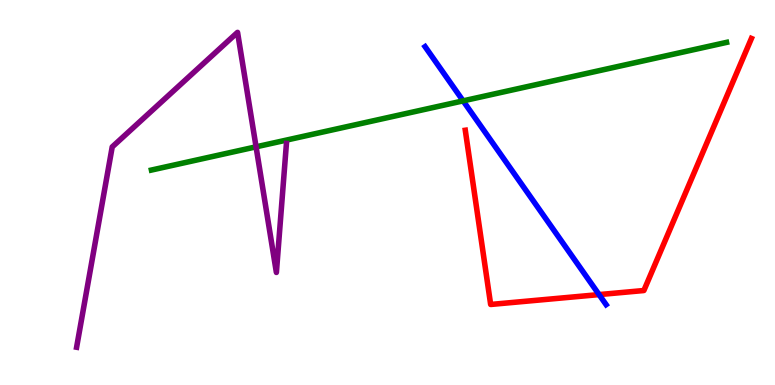[{'lines': ['blue', 'red'], 'intersections': [{'x': 7.73, 'y': 2.35}]}, {'lines': ['green', 'red'], 'intersections': []}, {'lines': ['purple', 'red'], 'intersections': []}, {'lines': ['blue', 'green'], 'intersections': [{'x': 5.98, 'y': 7.38}]}, {'lines': ['blue', 'purple'], 'intersections': []}, {'lines': ['green', 'purple'], 'intersections': [{'x': 3.3, 'y': 6.19}]}]